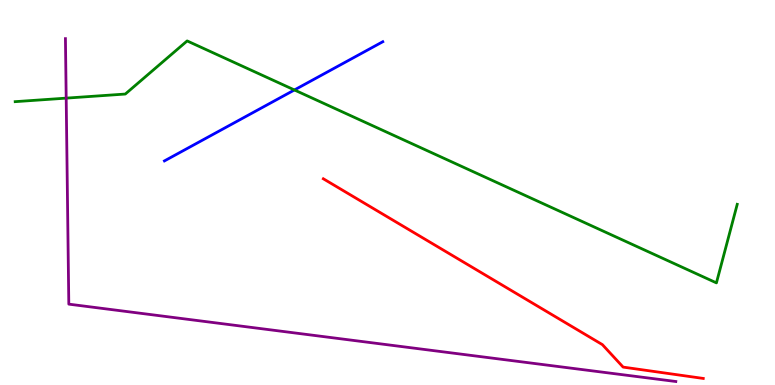[{'lines': ['blue', 'red'], 'intersections': []}, {'lines': ['green', 'red'], 'intersections': []}, {'lines': ['purple', 'red'], 'intersections': []}, {'lines': ['blue', 'green'], 'intersections': [{'x': 3.8, 'y': 7.66}]}, {'lines': ['blue', 'purple'], 'intersections': []}, {'lines': ['green', 'purple'], 'intersections': [{'x': 0.854, 'y': 7.45}]}]